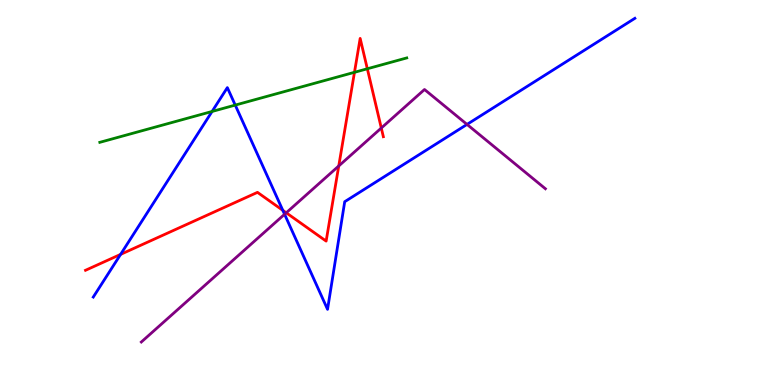[{'lines': ['blue', 'red'], 'intersections': [{'x': 1.56, 'y': 3.39}, {'x': 3.65, 'y': 4.54}]}, {'lines': ['green', 'red'], 'intersections': [{'x': 4.57, 'y': 8.12}, {'x': 4.74, 'y': 8.21}]}, {'lines': ['purple', 'red'], 'intersections': [{'x': 3.69, 'y': 4.47}, {'x': 4.37, 'y': 5.69}, {'x': 4.92, 'y': 6.67}]}, {'lines': ['blue', 'green'], 'intersections': [{'x': 2.74, 'y': 7.1}, {'x': 3.04, 'y': 7.27}]}, {'lines': ['blue', 'purple'], 'intersections': [{'x': 3.67, 'y': 4.43}, {'x': 6.03, 'y': 6.77}]}, {'lines': ['green', 'purple'], 'intersections': []}]